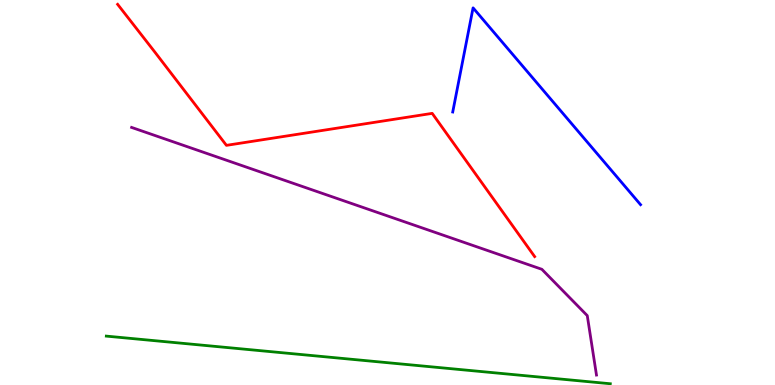[{'lines': ['blue', 'red'], 'intersections': []}, {'lines': ['green', 'red'], 'intersections': []}, {'lines': ['purple', 'red'], 'intersections': []}, {'lines': ['blue', 'green'], 'intersections': []}, {'lines': ['blue', 'purple'], 'intersections': []}, {'lines': ['green', 'purple'], 'intersections': []}]